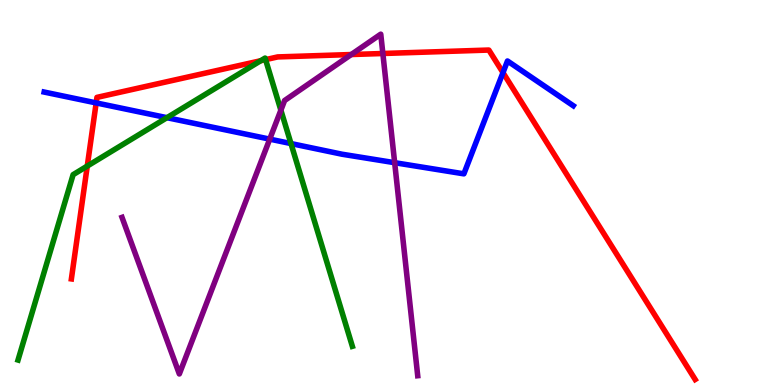[{'lines': ['blue', 'red'], 'intersections': [{'x': 1.24, 'y': 7.33}, {'x': 6.49, 'y': 8.11}]}, {'lines': ['green', 'red'], 'intersections': [{'x': 1.13, 'y': 5.69}, {'x': 3.36, 'y': 8.42}, {'x': 3.43, 'y': 8.45}]}, {'lines': ['purple', 'red'], 'intersections': [{'x': 4.53, 'y': 8.58}, {'x': 4.94, 'y': 8.61}]}, {'lines': ['blue', 'green'], 'intersections': [{'x': 2.15, 'y': 6.94}, {'x': 3.75, 'y': 6.27}]}, {'lines': ['blue', 'purple'], 'intersections': [{'x': 3.48, 'y': 6.39}, {'x': 5.09, 'y': 5.77}]}, {'lines': ['green', 'purple'], 'intersections': [{'x': 3.62, 'y': 7.14}]}]